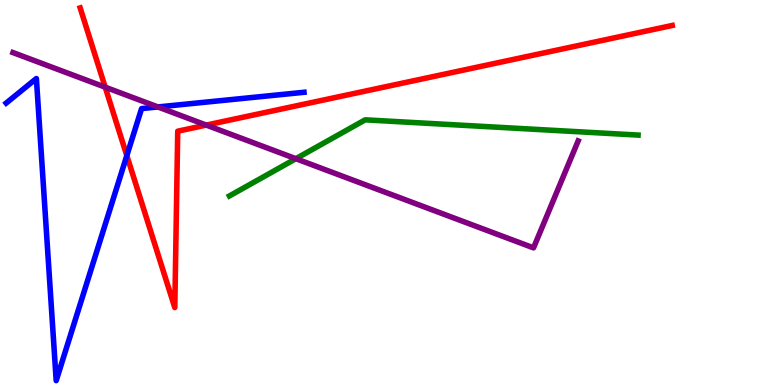[{'lines': ['blue', 'red'], 'intersections': [{'x': 1.64, 'y': 5.96}]}, {'lines': ['green', 'red'], 'intersections': []}, {'lines': ['purple', 'red'], 'intersections': [{'x': 1.36, 'y': 7.74}, {'x': 2.66, 'y': 6.75}]}, {'lines': ['blue', 'green'], 'intersections': []}, {'lines': ['blue', 'purple'], 'intersections': [{'x': 2.04, 'y': 7.22}]}, {'lines': ['green', 'purple'], 'intersections': [{'x': 3.82, 'y': 5.88}]}]